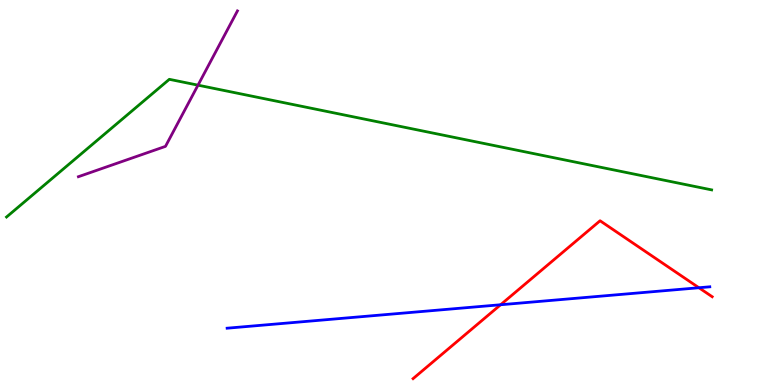[{'lines': ['blue', 'red'], 'intersections': [{'x': 6.46, 'y': 2.08}, {'x': 9.02, 'y': 2.53}]}, {'lines': ['green', 'red'], 'intersections': []}, {'lines': ['purple', 'red'], 'intersections': []}, {'lines': ['blue', 'green'], 'intersections': []}, {'lines': ['blue', 'purple'], 'intersections': []}, {'lines': ['green', 'purple'], 'intersections': [{'x': 2.55, 'y': 7.79}]}]